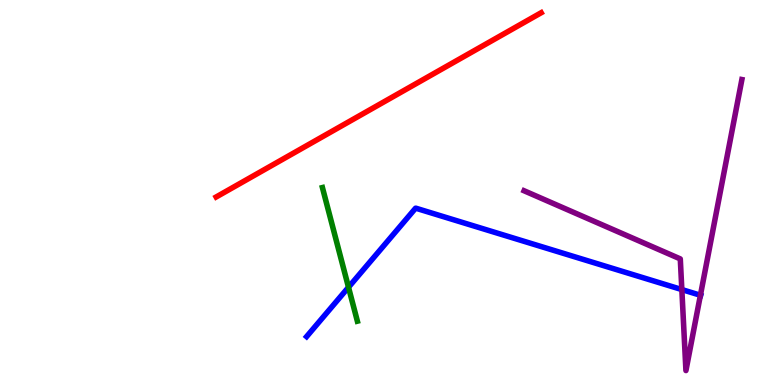[{'lines': ['blue', 'red'], 'intersections': []}, {'lines': ['green', 'red'], 'intersections': []}, {'lines': ['purple', 'red'], 'intersections': []}, {'lines': ['blue', 'green'], 'intersections': [{'x': 4.5, 'y': 2.54}]}, {'lines': ['blue', 'purple'], 'intersections': [{'x': 8.8, 'y': 2.48}, {'x': 9.04, 'y': 2.33}]}, {'lines': ['green', 'purple'], 'intersections': []}]